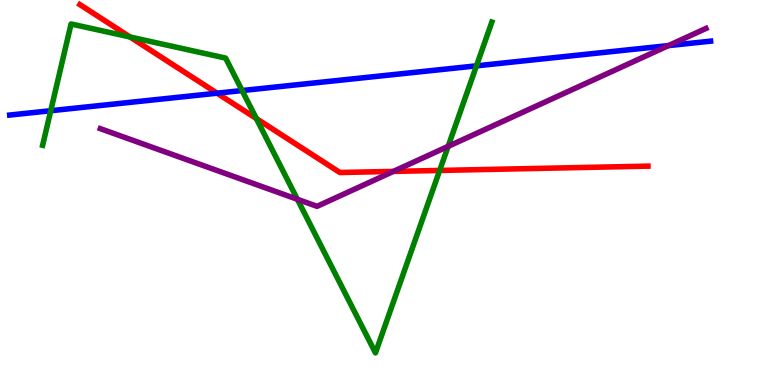[{'lines': ['blue', 'red'], 'intersections': [{'x': 2.8, 'y': 7.58}]}, {'lines': ['green', 'red'], 'intersections': [{'x': 1.68, 'y': 9.04}, {'x': 3.31, 'y': 6.92}, {'x': 5.67, 'y': 5.57}]}, {'lines': ['purple', 'red'], 'intersections': [{'x': 5.08, 'y': 5.55}]}, {'lines': ['blue', 'green'], 'intersections': [{'x': 0.655, 'y': 7.12}, {'x': 3.12, 'y': 7.65}, {'x': 6.15, 'y': 8.29}]}, {'lines': ['blue', 'purple'], 'intersections': [{'x': 8.63, 'y': 8.82}]}, {'lines': ['green', 'purple'], 'intersections': [{'x': 3.84, 'y': 4.82}, {'x': 5.78, 'y': 6.2}]}]